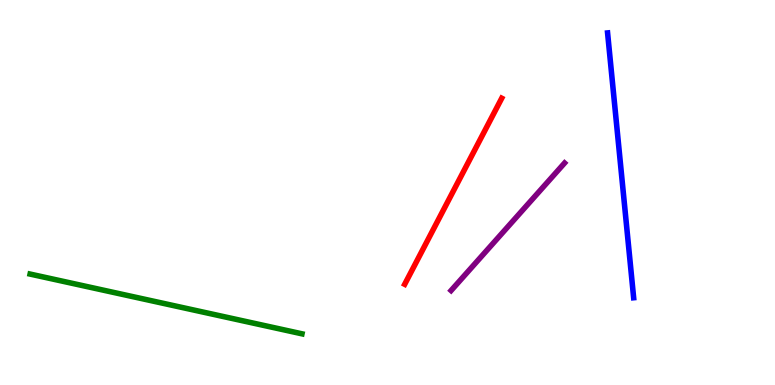[{'lines': ['blue', 'red'], 'intersections': []}, {'lines': ['green', 'red'], 'intersections': []}, {'lines': ['purple', 'red'], 'intersections': []}, {'lines': ['blue', 'green'], 'intersections': []}, {'lines': ['blue', 'purple'], 'intersections': []}, {'lines': ['green', 'purple'], 'intersections': []}]